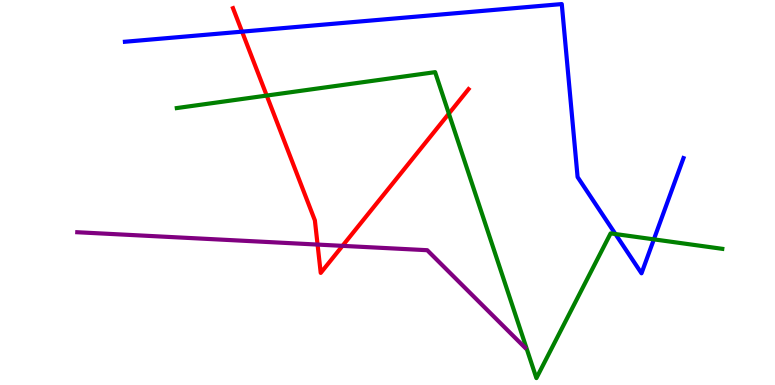[{'lines': ['blue', 'red'], 'intersections': [{'x': 3.12, 'y': 9.18}]}, {'lines': ['green', 'red'], 'intersections': [{'x': 3.44, 'y': 7.52}, {'x': 5.79, 'y': 7.05}]}, {'lines': ['purple', 'red'], 'intersections': [{'x': 4.1, 'y': 3.65}, {'x': 4.42, 'y': 3.61}]}, {'lines': ['blue', 'green'], 'intersections': [{'x': 7.94, 'y': 3.92}, {'x': 8.44, 'y': 3.78}]}, {'lines': ['blue', 'purple'], 'intersections': []}, {'lines': ['green', 'purple'], 'intersections': []}]